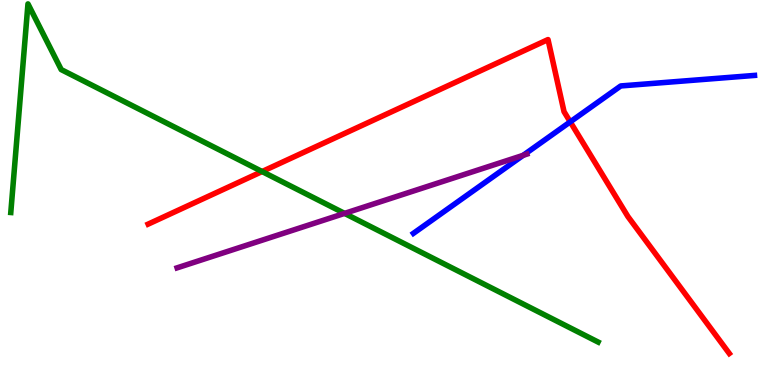[{'lines': ['blue', 'red'], 'intersections': [{'x': 7.36, 'y': 6.83}]}, {'lines': ['green', 'red'], 'intersections': [{'x': 3.38, 'y': 5.54}]}, {'lines': ['purple', 'red'], 'intersections': []}, {'lines': ['blue', 'green'], 'intersections': []}, {'lines': ['blue', 'purple'], 'intersections': [{'x': 6.75, 'y': 5.97}]}, {'lines': ['green', 'purple'], 'intersections': [{'x': 4.45, 'y': 4.46}]}]